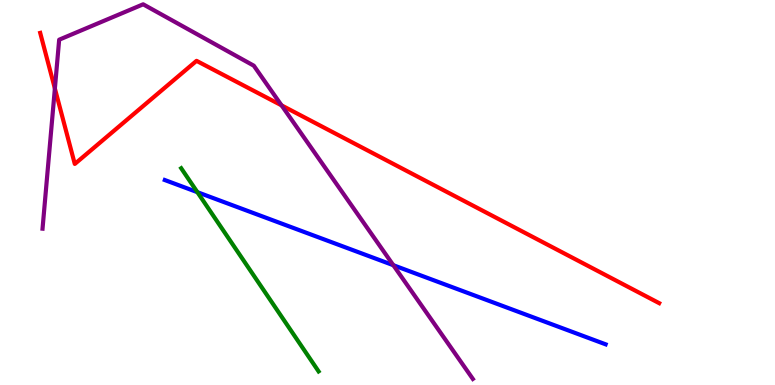[{'lines': ['blue', 'red'], 'intersections': []}, {'lines': ['green', 'red'], 'intersections': []}, {'lines': ['purple', 'red'], 'intersections': [{'x': 0.708, 'y': 7.7}, {'x': 3.63, 'y': 7.26}]}, {'lines': ['blue', 'green'], 'intersections': [{'x': 2.55, 'y': 5.01}]}, {'lines': ['blue', 'purple'], 'intersections': [{'x': 5.08, 'y': 3.11}]}, {'lines': ['green', 'purple'], 'intersections': []}]